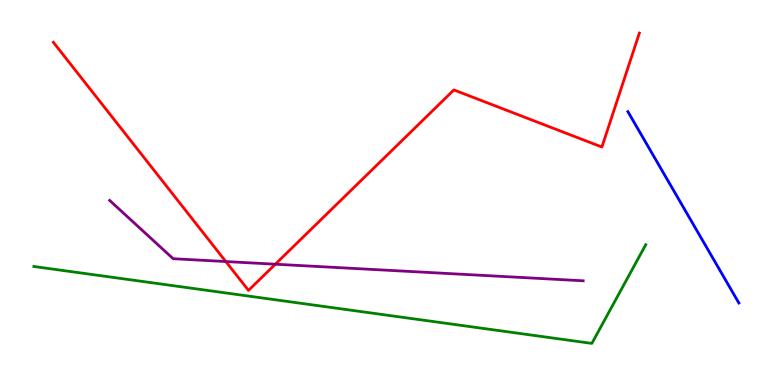[{'lines': ['blue', 'red'], 'intersections': []}, {'lines': ['green', 'red'], 'intersections': []}, {'lines': ['purple', 'red'], 'intersections': [{'x': 2.91, 'y': 3.21}, {'x': 3.55, 'y': 3.14}]}, {'lines': ['blue', 'green'], 'intersections': []}, {'lines': ['blue', 'purple'], 'intersections': []}, {'lines': ['green', 'purple'], 'intersections': []}]